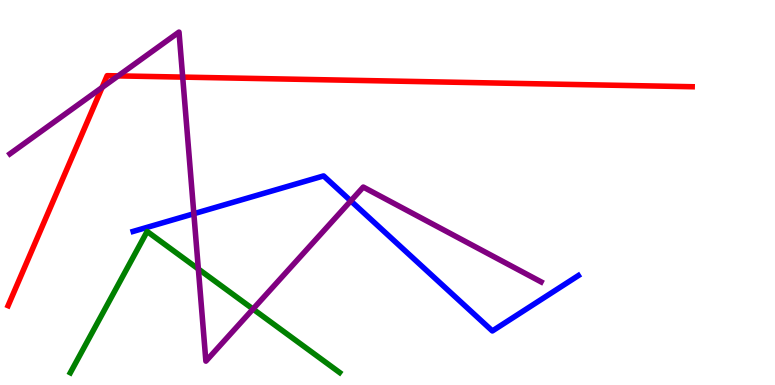[{'lines': ['blue', 'red'], 'intersections': []}, {'lines': ['green', 'red'], 'intersections': []}, {'lines': ['purple', 'red'], 'intersections': [{'x': 1.32, 'y': 7.73}, {'x': 1.52, 'y': 8.03}, {'x': 2.36, 'y': 8.0}]}, {'lines': ['blue', 'green'], 'intersections': []}, {'lines': ['blue', 'purple'], 'intersections': [{'x': 2.5, 'y': 4.45}, {'x': 4.53, 'y': 4.78}]}, {'lines': ['green', 'purple'], 'intersections': [{'x': 2.56, 'y': 3.01}, {'x': 3.26, 'y': 1.97}]}]